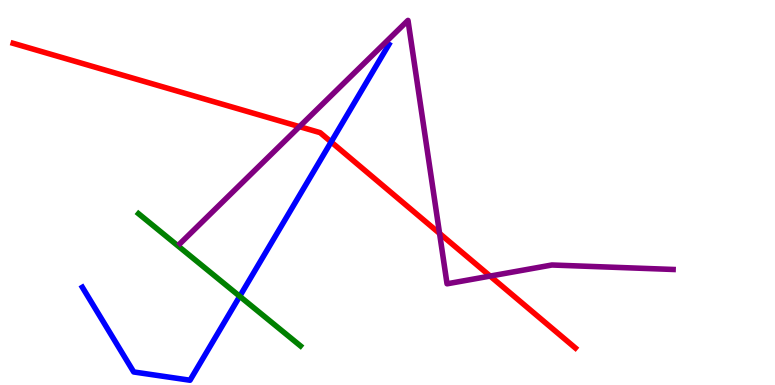[{'lines': ['blue', 'red'], 'intersections': [{'x': 4.27, 'y': 6.31}]}, {'lines': ['green', 'red'], 'intersections': []}, {'lines': ['purple', 'red'], 'intersections': [{'x': 3.86, 'y': 6.71}, {'x': 5.67, 'y': 3.94}, {'x': 6.32, 'y': 2.83}]}, {'lines': ['blue', 'green'], 'intersections': [{'x': 3.09, 'y': 2.3}]}, {'lines': ['blue', 'purple'], 'intersections': []}, {'lines': ['green', 'purple'], 'intersections': []}]